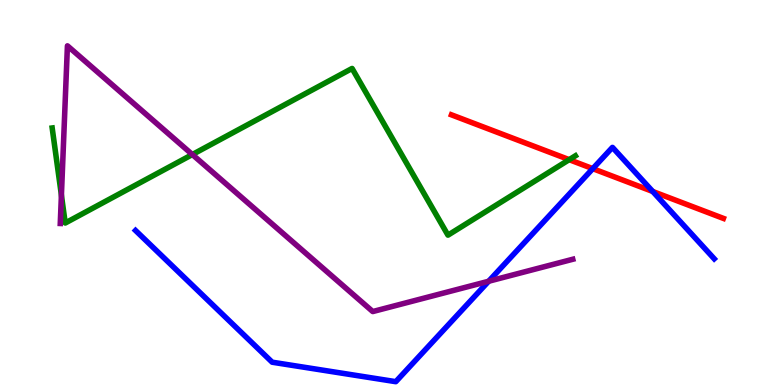[{'lines': ['blue', 'red'], 'intersections': [{'x': 7.65, 'y': 5.62}, {'x': 8.42, 'y': 5.03}]}, {'lines': ['green', 'red'], 'intersections': [{'x': 7.34, 'y': 5.85}]}, {'lines': ['purple', 'red'], 'intersections': []}, {'lines': ['blue', 'green'], 'intersections': []}, {'lines': ['blue', 'purple'], 'intersections': [{'x': 6.31, 'y': 2.69}]}, {'lines': ['green', 'purple'], 'intersections': [{'x': 0.792, 'y': 4.93}, {'x': 2.48, 'y': 5.99}]}]